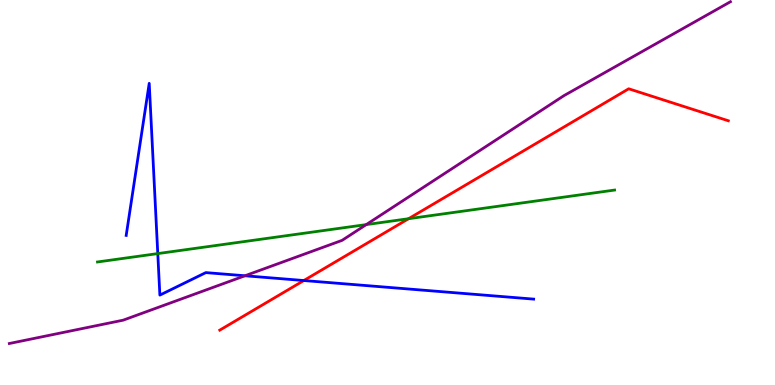[{'lines': ['blue', 'red'], 'intersections': [{'x': 3.92, 'y': 2.71}]}, {'lines': ['green', 'red'], 'intersections': [{'x': 5.27, 'y': 4.32}]}, {'lines': ['purple', 'red'], 'intersections': []}, {'lines': ['blue', 'green'], 'intersections': [{'x': 2.04, 'y': 3.41}]}, {'lines': ['blue', 'purple'], 'intersections': [{'x': 3.16, 'y': 2.84}]}, {'lines': ['green', 'purple'], 'intersections': [{'x': 4.73, 'y': 4.17}]}]